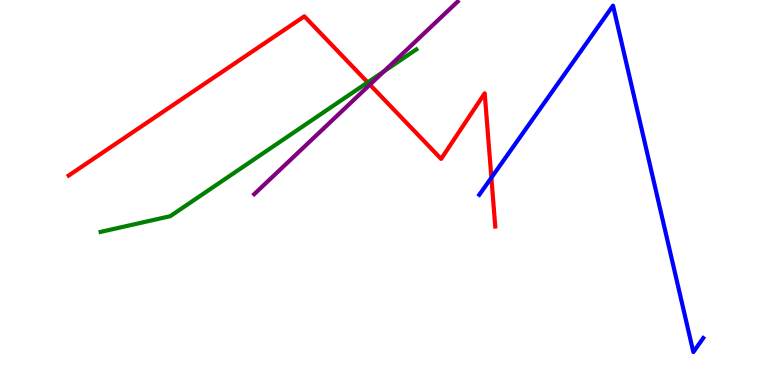[{'lines': ['blue', 'red'], 'intersections': [{'x': 6.34, 'y': 5.38}]}, {'lines': ['green', 'red'], 'intersections': [{'x': 4.74, 'y': 7.86}]}, {'lines': ['purple', 'red'], 'intersections': [{'x': 4.77, 'y': 7.8}]}, {'lines': ['blue', 'green'], 'intersections': []}, {'lines': ['blue', 'purple'], 'intersections': []}, {'lines': ['green', 'purple'], 'intersections': [{'x': 4.95, 'y': 8.15}]}]